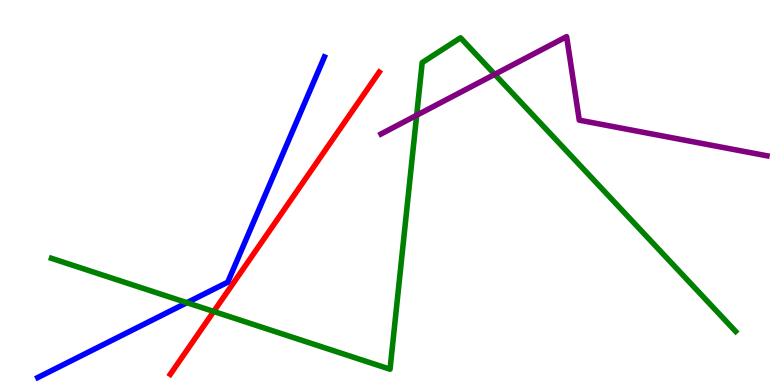[{'lines': ['blue', 'red'], 'intersections': []}, {'lines': ['green', 'red'], 'intersections': [{'x': 2.76, 'y': 1.91}]}, {'lines': ['purple', 'red'], 'intersections': []}, {'lines': ['blue', 'green'], 'intersections': [{'x': 2.41, 'y': 2.14}]}, {'lines': ['blue', 'purple'], 'intersections': []}, {'lines': ['green', 'purple'], 'intersections': [{'x': 5.38, 'y': 7.01}, {'x': 6.38, 'y': 8.07}]}]